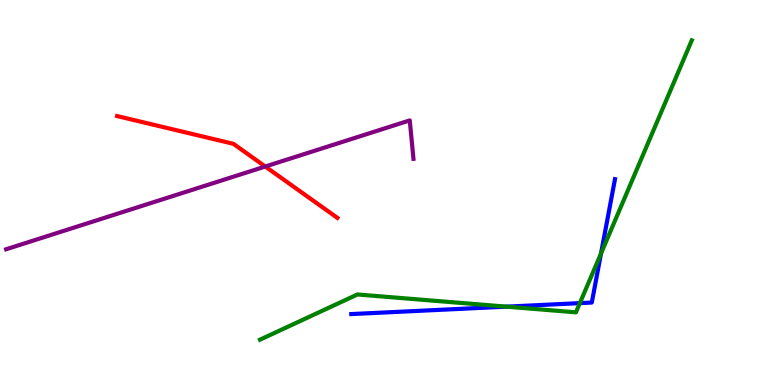[{'lines': ['blue', 'red'], 'intersections': []}, {'lines': ['green', 'red'], 'intersections': []}, {'lines': ['purple', 'red'], 'intersections': [{'x': 3.42, 'y': 5.67}]}, {'lines': ['blue', 'green'], 'intersections': [{'x': 6.53, 'y': 2.04}, {'x': 7.48, 'y': 2.13}, {'x': 7.76, 'y': 3.42}]}, {'lines': ['blue', 'purple'], 'intersections': []}, {'lines': ['green', 'purple'], 'intersections': []}]